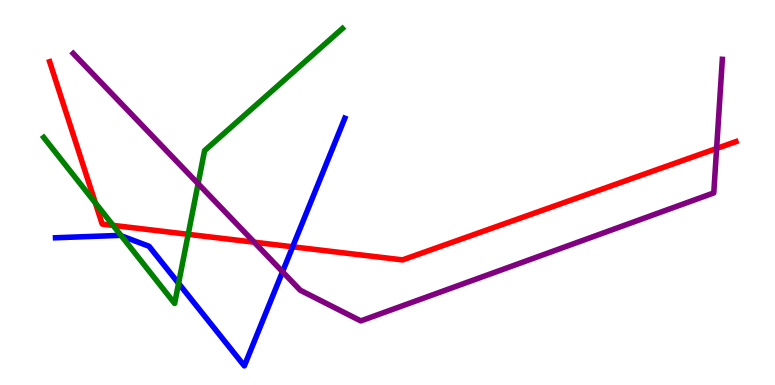[{'lines': ['blue', 'red'], 'intersections': [{'x': 3.78, 'y': 3.59}]}, {'lines': ['green', 'red'], 'intersections': [{'x': 1.23, 'y': 4.73}, {'x': 1.46, 'y': 4.15}, {'x': 2.43, 'y': 3.91}]}, {'lines': ['purple', 'red'], 'intersections': [{'x': 3.28, 'y': 3.71}, {'x': 9.25, 'y': 6.14}]}, {'lines': ['blue', 'green'], 'intersections': [{'x': 1.57, 'y': 3.87}, {'x': 2.3, 'y': 2.64}]}, {'lines': ['blue', 'purple'], 'intersections': [{'x': 3.65, 'y': 2.94}]}, {'lines': ['green', 'purple'], 'intersections': [{'x': 2.56, 'y': 5.23}]}]